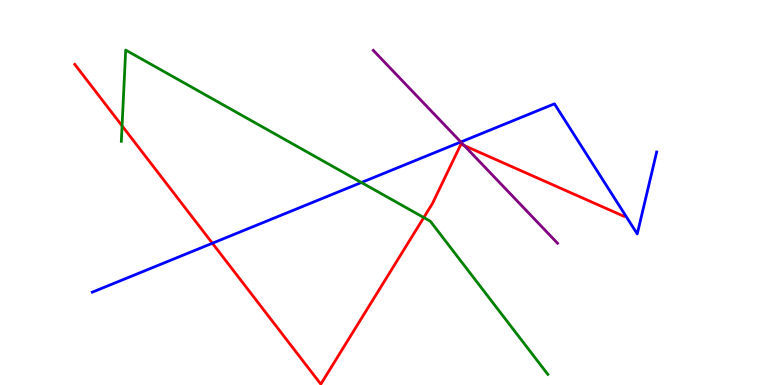[{'lines': ['blue', 'red'], 'intersections': [{'x': 2.74, 'y': 3.68}]}, {'lines': ['green', 'red'], 'intersections': [{'x': 1.58, 'y': 6.73}, {'x': 5.47, 'y': 4.35}]}, {'lines': ['purple', 'red'], 'intersections': [{'x': 5.99, 'y': 6.22}]}, {'lines': ['blue', 'green'], 'intersections': [{'x': 4.66, 'y': 5.26}]}, {'lines': ['blue', 'purple'], 'intersections': [{'x': 5.95, 'y': 6.31}]}, {'lines': ['green', 'purple'], 'intersections': []}]